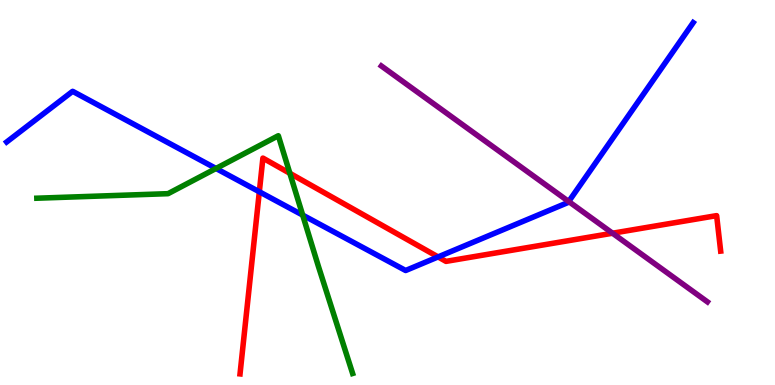[{'lines': ['blue', 'red'], 'intersections': [{'x': 3.35, 'y': 5.02}, {'x': 5.65, 'y': 3.33}]}, {'lines': ['green', 'red'], 'intersections': [{'x': 3.74, 'y': 5.5}]}, {'lines': ['purple', 'red'], 'intersections': [{'x': 7.9, 'y': 3.94}]}, {'lines': ['blue', 'green'], 'intersections': [{'x': 2.79, 'y': 5.62}, {'x': 3.91, 'y': 4.41}]}, {'lines': ['blue', 'purple'], 'intersections': [{'x': 7.34, 'y': 4.77}]}, {'lines': ['green', 'purple'], 'intersections': []}]